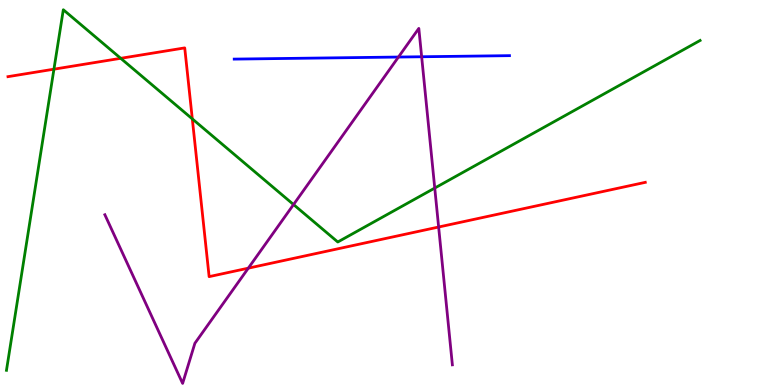[{'lines': ['blue', 'red'], 'intersections': []}, {'lines': ['green', 'red'], 'intersections': [{'x': 0.696, 'y': 8.2}, {'x': 1.56, 'y': 8.49}, {'x': 2.48, 'y': 6.91}]}, {'lines': ['purple', 'red'], 'intersections': [{'x': 3.2, 'y': 3.03}, {'x': 5.66, 'y': 4.1}]}, {'lines': ['blue', 'green'], 'intersections': []}, {'lines': ['blue', 'purple'], 'intersections': [{'x': 5.14, 'y': 8.52}, {'x': 5.44, 'y': 8.53}]}, {'lines': ['green', 'purple'], 'intersections': [{'x': 3.79, 'y': 4.69}, {'x': 5.61, 'y': 5.12}]}]